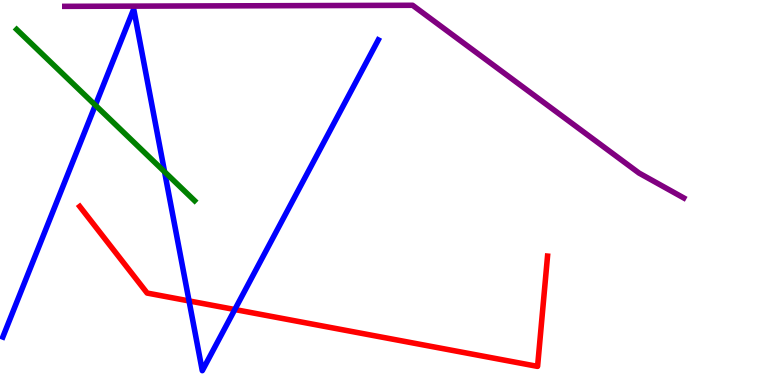[{'lines': ['blue', 'red'], 'intersections': [{'x': 2.44, 'y': 2.18}, {'x': 3.03, 'y': 1.96}]}, {'lines': ['green', 'red'], 'intersections': []}, {'lines': ['purple', 'red'], 'intersections': []}, {'lines': ['blue', 'green'], 'intersections': [{'x': 1.23, 'y': 7.27}, {'x': 2.12, 'y': 5.54}]}, {'lines': ['blue', 'purple'], 'intersections': []}, {'lines': ['green', 'purple'], 'intersections': []}]